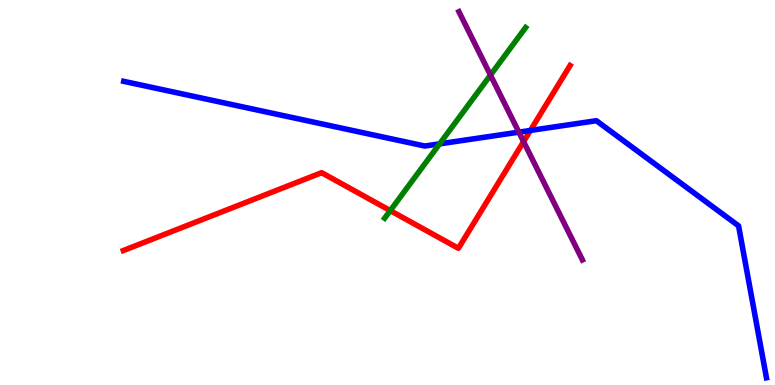[{'lines': ['blue', 'red'], 'intersections': [{'x': 6.84, 'y': 6.61}]}, {'lines': ['green', 'red'], 'intersections': [{'x': 5.04, 'y': 4.53}]}, {'lines': ['purple', 'red'], 'intersections': [{'x': 6.76, 'y': 6.32}]}, {'lines': ['blue', 'green'], 'intersections': [{'x': 5.67, 'y': 6.26}]}, {'lines': ['blue', 'purple'], 'intersections': [{'x': 6.69, 'y': 6.57}]}, {'lines': ['green', 'purple'], 'intersections': [{'x': 6.33, 'y': 8.05}]}]